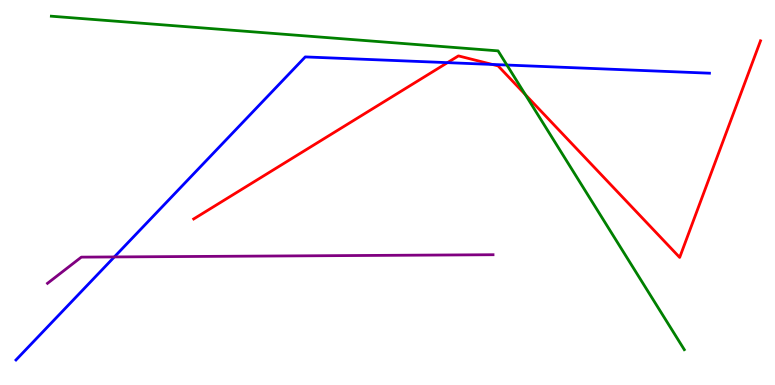[{'lines': ['blue', 'red'], 'intersections': [{'x': 5.77, 'y': 8.37}, {'x': 6.35, 'y': 8.33}]}, {'lines': ['green', 'red'], 'intersections': [{'x': 6.78, 'y': 7.54}]}, {'lines': ['purple', 'red'], 'intersections': []}, {'lines': ['blue', 'green'], 'intersections': [{'x': 6.54, 'y': 8.31}]}, {'lines': ['blue', 'purple'], 'intersections': [{'x': 1.48, 'y': 3.33}]}, {'lines': ['green', 'purple'], 'intersections': []}]